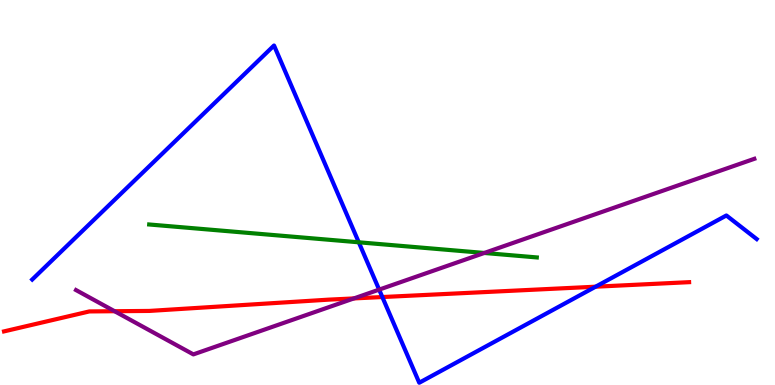[{'lines': ['blue', 'red'], 'intersections': [{'x': 4.93, 'y': 2.28}, {'x': 7.69, 'y': 2.55}]}, {'lines': ['green', 'red'], 'intersections': []}, {'lines': ['purple', 'red'], 'intersections': [{'x': 1.48, 'y': 1.92}, {'x': 4.57, 'y': 2.25}]}, {'lines': ['blue', 'green'], 'intersections': [{'x': 4.63, 'y': 3.71}]}, {'lines': ['blue', 'purple'], 'intersections': [{'x': 4.89, 'y': 2.48}]}, {'lines': ['green', 'purple'], 'intersections': [{'x': 6.25, 'y': 3.43}]}]